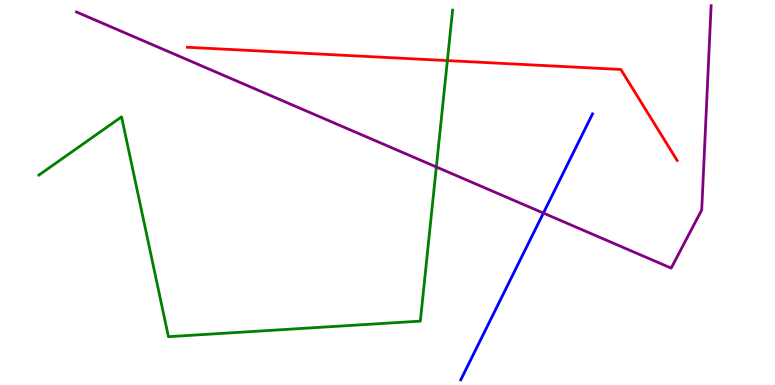[{'lines': ['blue', 'red'], 'intersections': []}, {'lines': ['green', 'red'], 'intersections': [{'x': 5.77, 'y': 8.43}]}, {'lines': ['purple', 'red'], 'intersections': []}, {'lines': ['blue', 'green'], 'intersections': []}, {'lines': ['blue', 'purple'], 'intersections': [{'x': 7.01, 'y': 4.47}]}, {'lines': ['green', 'purple'], 'intersections': [{'x': 5.63, 'y': 5.66}]}]